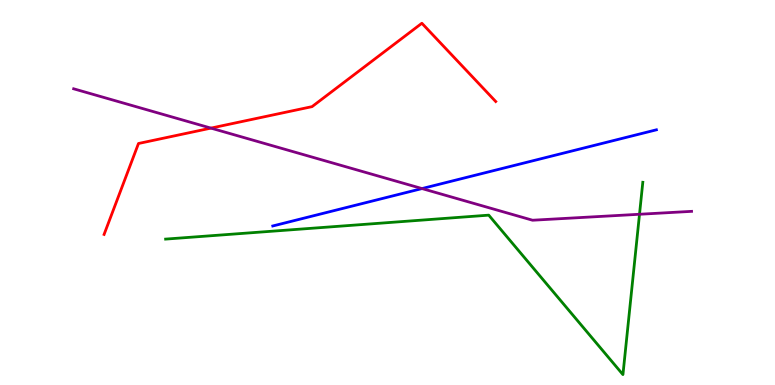[{'lines': ['blue', 'red'], 'intersections': []}, {'lines': ['green', 'red'], 'intersections': []}, {'lines': ['purple', 'red'], 'intersections': [{'x': 2.72, 'y': 6.67}]}, {'lines': ['blue', 'green'], 'intersections': []}, {'lines': ['blue', 'purple'], 'intersections': [{'x': 5.45, 'y': 5.1}]}, {'lines': ['green', 'purple'], 'intersections': [{'x': 8.25, 'y': 4.43}]}]